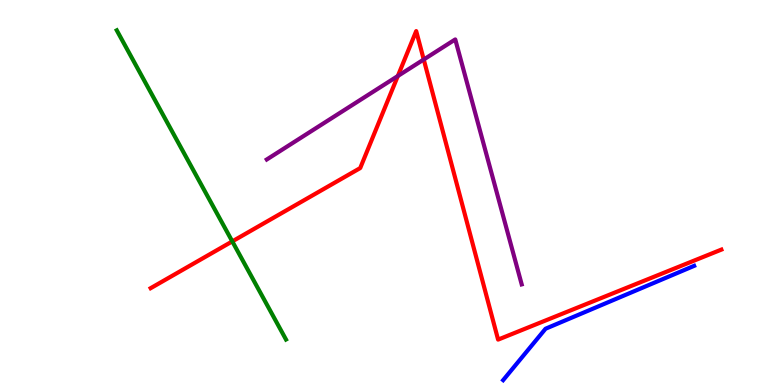[{'lines': ['blue', 'red'], 'intersections': []}, {'lines': ['green', 'red'], 'intersections': [{'x': 3.0, 'y': 3.73}]}, {'lines': ['purple', 'red'], 'intersections': [{'x': 5.13, 'y': 8.03}, {'x': 5.47, 'y': 8.45}]}, {'lines': ['blue', 'green'], 'intersections': []}, {'lines': ['blue', 'purple'], 'intersections': []}, {'lines': ['green', 'purple'], 'intersections': []}]